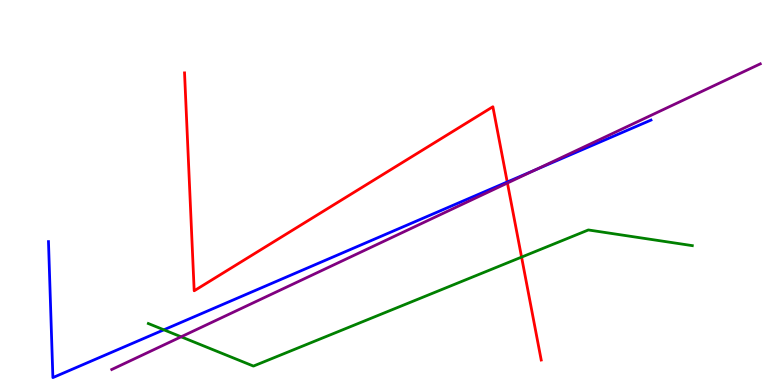[{'lines': ['blue', 'red'], 'intersections': [{'x': 6.54, 'y': 5.27}]}, {'lines': ['green', 'red'], 'intersections': [{'x': 6.73, 'y': 3.32}]}, {'lines': ['purple', 'red'], 'intersections': [{'x': 6.55, 'y': 5.25}]}, {'lines': ['blue', 'green'], 'intersections': [{'x': 2.11, 'y': 1.43}]}, {'lines': ['blue', 'purple'], 'intersections': [{'x': 6.91, 'y': 5.59}]}, {'lines': ['green', 'purple'], 'intersections': [{'x': 2.34, 'y': 1.25}]}]